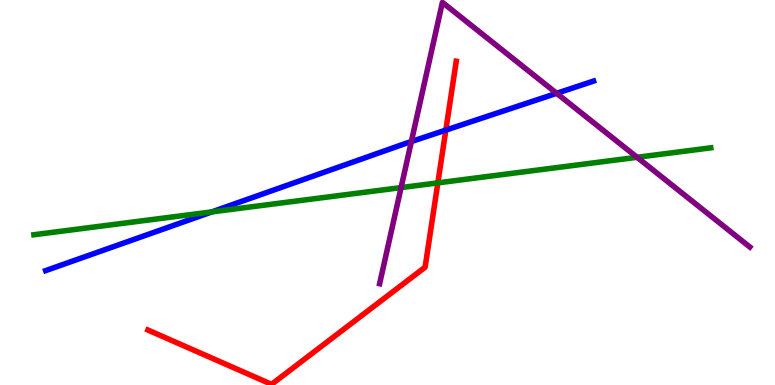[{'lines': ['blue', 'red'], 'intersections': [{'x': 5.75, 'y': 6.62}]}, {'lines': ['green', 'red'], 'intersections': [{'x': 5.65, 'y': 5.25}]}, {'lines': ['purple', 'red'], 'intersections': []}, {'lines': ['blue', 'green'], 'intersections': [{'x': 2.73, 'y': 4.5}]}, {'lines': ['blue', 'purple'], 'intersections': [{'x': 5.31, 'y': 6.32}, {'x': 7.18, 'y': 7.58}]}, {'lines': ['green', 'purple'], 'intersections': [{'x': 5.18, 'y': 5.13}, {'x': 8.22, 'y': 5.91}]}]